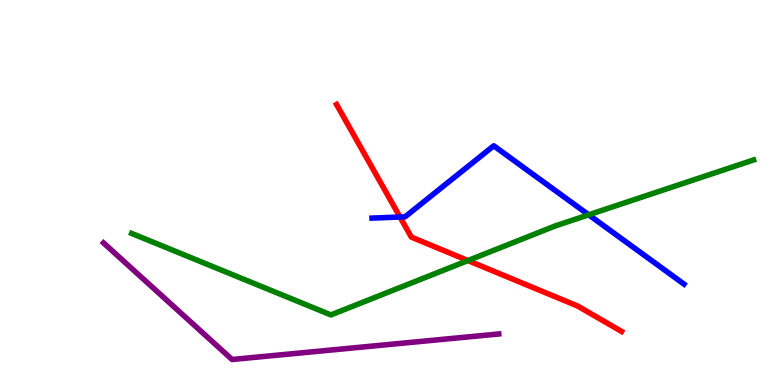[{'lines': ['blue', 'red'], 'intersections': [{'x': 5.16, 'y': 4.36}]}, {'lines': ['green', 'red'], 'intersections': [{'x': 6.04, 'y': 3.23}]}, {'lines': ['purple', 'red'], 'intersections': []}, {'lines': ['blue', 'green'], 'intersections': [{'x': 7.6, 'y': 4.42}]}, {'lines': ['blue', 'purple'], 'intersections': []}, {'lines': ['green', 'purple'], 'intersections': []}]